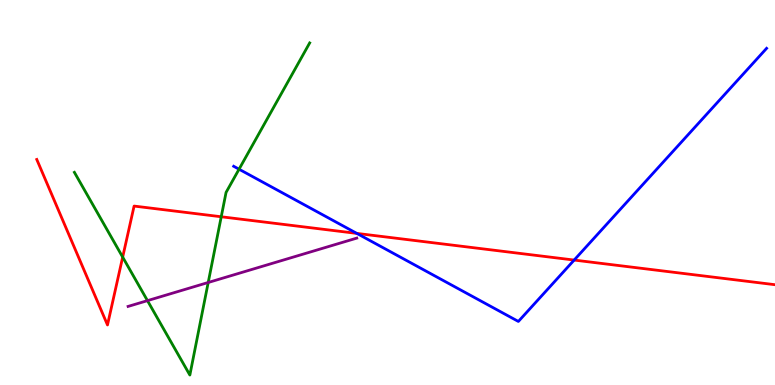[{'lines': ['blue', 'red'], 'intersections': [{'x': 4.6, 'y': 3.94}, {'x': 7.41, 'y': 3.25}]}, {'lines': ['green', 'red'], 'intersections': [{'x': 1.58, 'y': 3.32}, {'x': 2.85, 'y': 4.37}]}, {'lines': ['purple', 'red'], 'intersections': []}, {'lines': ['blue', 'green'], 'intersections': [{'x': 3.08, 'y': 5.6}]}, {'lines': ['blue', 'purple'], 'intersections': []}, {'lines': ['green', 'purple'], 'intersections': [{'x': 1.9, 'y': 2.19}, {'x': 2.69, 'y': 2.66}]}]